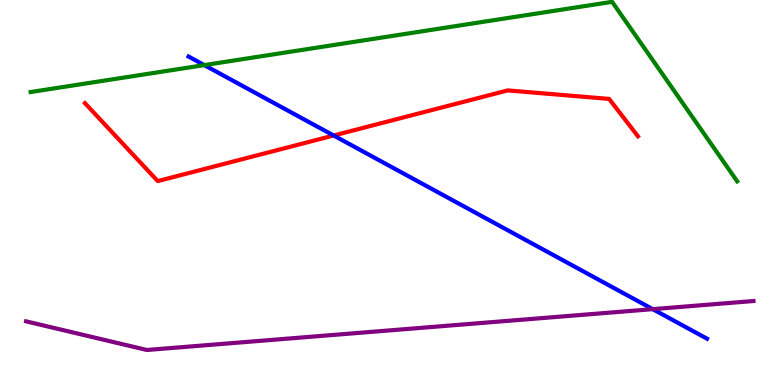[{'lines': ['blue', 'red'], 'intersections': [{'x': 4.31, 'y': 6.48}]}, {'lines': ['green', 'red'], 'intersections': []}, {'lines': ['purple', 'red'], 'intersections': []}, {'lines': ['blue', 'green'], 'intersections': [{'x': 2.64, 'y': 8.31}]}, {'lines': ['blue', 'purple'], 'intersections': [{'x': 8.42, 'y': 1.97}]}, {'lines': ['green', 'purple'], 'intersections': []}]